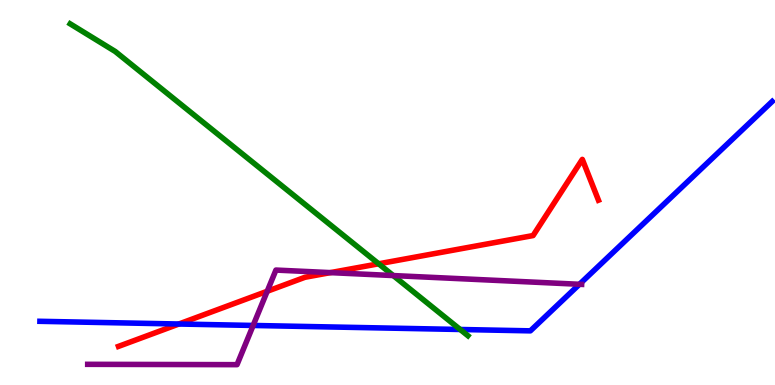[{'lines': ['blue', 'red'], 'intersections': [{'x': 2.31, 'y': 1.58}]}, {'lines': ['green', 'red'], 'intersections': [{'x': 4.89, 'y': 3.15}]}, {'lines': ['purple', 'red'], 'intersections': [{'x': 3.45, 'y': 2.43}, {'x': 4.26, 'y': 2.92}]}, {'lines': ['blue', 'green'], 'intersections': [{'x': 5.94, 'y': 1.44}]}, {'lines': ['blue', 'purple'], 'intersections': [{'x': 3.27, 'y': 1.55}, {'x': 7.48, 'y': 2.62}]}, {'lines': ['green', 'purple'], 'intersections': [{'x': 5.07, 'y': 2.84}]}]